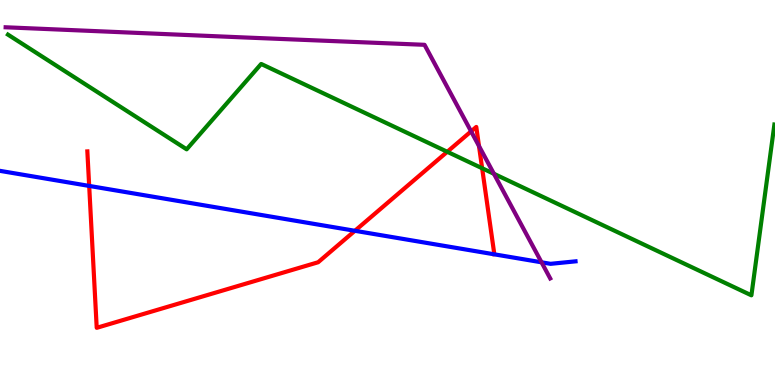[{'lines': ['blue', 'red'], 'intersections': [{'x': 1.15, 'y': 5.17}, {'x': 4.58, 'y': 4.01}]}, {'lines': ['green', 'red'], 'intersections': [{'x': 5.77, 'y': 6.06}, {'x': 6.22, 'y': 5.63}]}, {'lines': ['purple', 'red'], 'intersections': [{'x': 6.08, 'y': 6.59}, {'x': 6.18, 'y': 6.21}]}, {'lines': ['blue', 'green'], 'intersections': []}, {'lines': ['blue', 'purple'], 'intersections': [{'x': 6.99, 'y': 3.19}]}, {'lines': ['green', 'purple'], 'intersections': [{'x': 6.37, 'y': 5.49}]}]